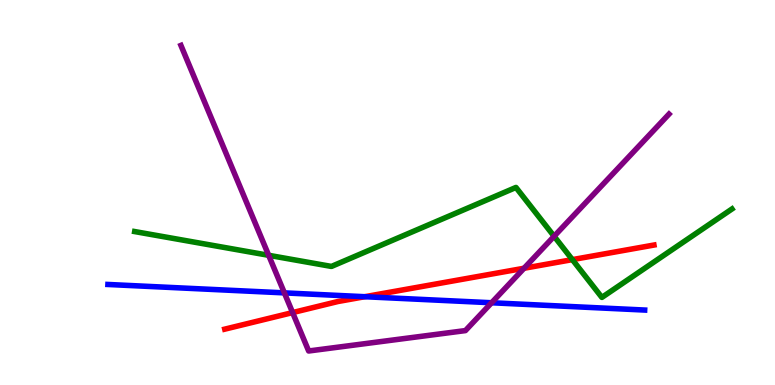[{'lines': ['blue', 'red'], 'intersections': [{'x': 4.71, 'y': 2.29}]}, {'lines': ['green', 'red'], 'intersections': [{'x': 7.39, 'y': 3.26}]}, {'lines': ['purple', 'red'], 'intersections': [{'x': 3.78, 'y': 1.88}, {'x': 6.76, 'y': 3.03}]}, {'lines': ['blue', 'green'], 'intersections': []}, {'lines': ['blue', 'purple'], 'intersections': [{'x': 3.67, 'y': 2.39}, {'x': 6.34, 'y': 2.14}]}, {'lines': ['green', 'purple'], 'intersections': [{'x': 3.47, 'y': 3.37}, {'x': 7.15, 'y': 3.86}]}]